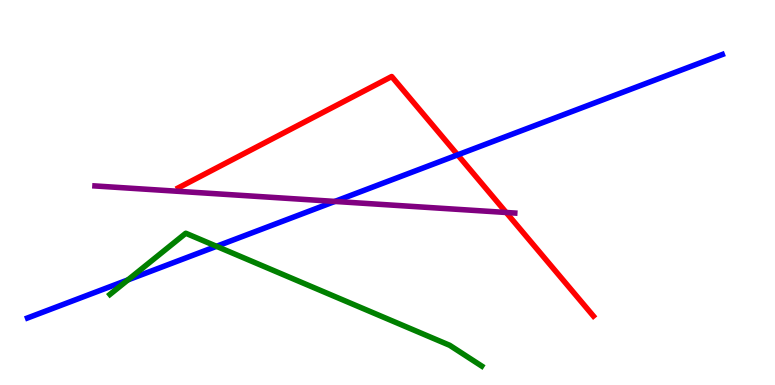[{'lines': ['blue', 'red'], 'intersections': [{'x': 5.91, 'y': 5.98}]}, {'lines': ['green', 'red'], 'intersections': []}, {'lines': ['purple', 'red'], 'intersections': [{'x': 6.53, 'y': 4.48}]}, {'lines': ['blue', 'green'], 'intersections': [{'x': 1.65, 'y': 2.73}, {'x': 2.79, 'y': 3.6}]}, {'lines': ['blue', 'purple'], 'intersections': [{'x': 4.32, 'y': 4.77}]}, {'lines': ['green', 'purple'], 'intersections': []}]